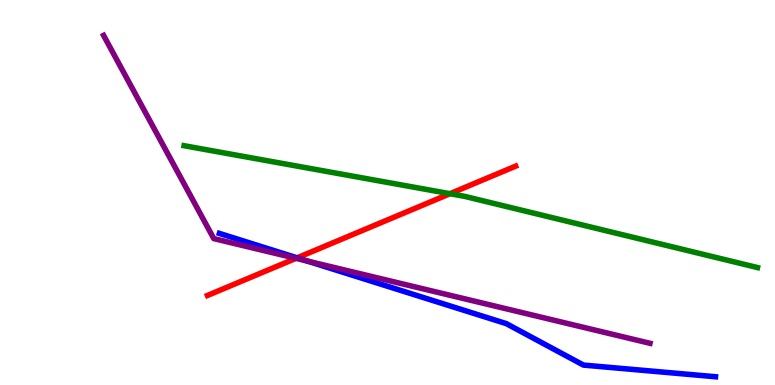[{'lines': ['blue', 'red'], 'intersections': [{'x': 3.83, 'y': 3.3}]}, {'lines': ['green', 'red'], 'intersections': [{'x': 5.81, 'y': 4.97}]}, {'lines': ['purple', 'red'], 'intersections': [{'x': 3.82, 'y': 3.29}]}, {'lines': ['blue', 'green'], 'intersections': []}, {'lines': ['blue', 'purple'], 'intersections': [{'x': 3.96, 'y': 3.22}]}, {'lines': ['green', 'purple'], 'intersections': []}]